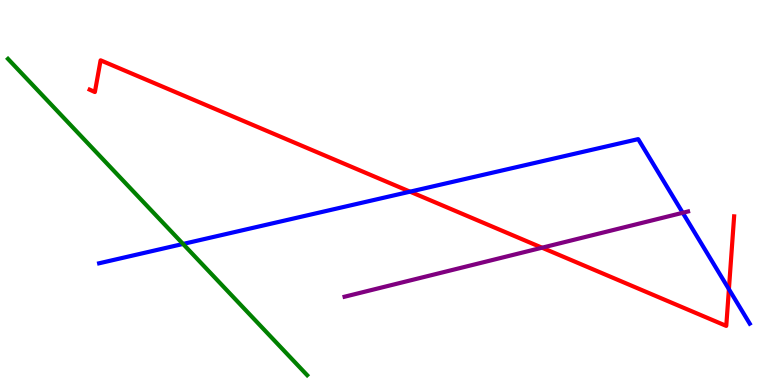[{'lines': ['blue', 'red'], 'intersections': [{'x': 5.29, 'y': 5.02}, {'x': 9.41, 'y': 2.49}]}, {'lines': ['green', 'red'], 'intersections': []}, {'lines': ['purple', 'red'], 'intersections': [{'x': 6.99, 'y': 3.57}]}, {'lines': ['blue', 'green'], 'intersections': [{'x': 2.36, 'y': 3.66}]}, {'lines': ['blue', 'purple'], 'intersections': [{'x': 8.81, 'y': 4.47}]}, {'lines': ['green', 'purple'], 'intersections': []}]